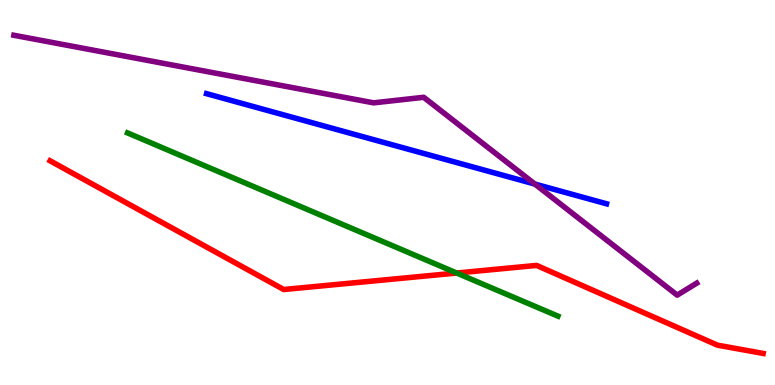[{'lines': ['blue', 'red'], 'intersections': []}, {'lines': ['green', 'red'], 'intersections': [{'x': 5.89, 'y': 2.91}]}, {'lines': ['purple', 'red'], 'intersections': []}, {'lines': ['blue', 'green'], 'intersections': []}, {'lines': ['blue', 'purple'], 'intersections': [{'x': 6.9, 'y': 5.22}]}, {'lines': ['green', 'purple'], 'intersections': []}]